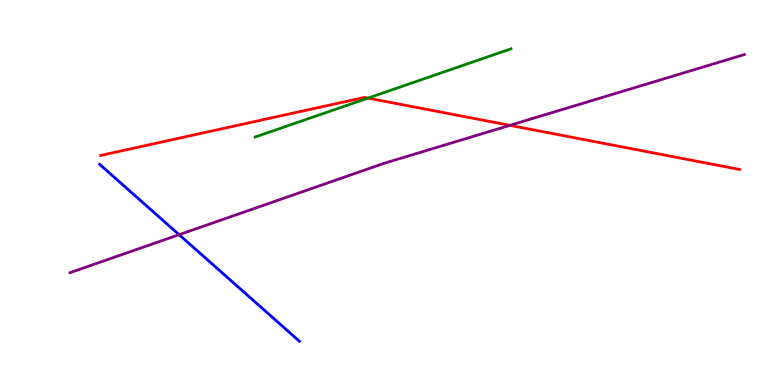[{'lines': ['blue', 'red'], 'intersections': []}, {'lines': ['green', 'red'], 'intersections': [{'x': 4.75, 'y': 7.45}]}, {'lines': ['purple', 'red'], 'intersections': [{'x': 6.58, 'y': 6.74}]}, {'lines': ['blue', 'green'], 'intersections': []}, {'lines': ['blue', 'purple'], 'intersections': [{'x': 2.31, 'y': 3.9}]}, {'lines': ['green', 'purple'], 'intersections': []}]